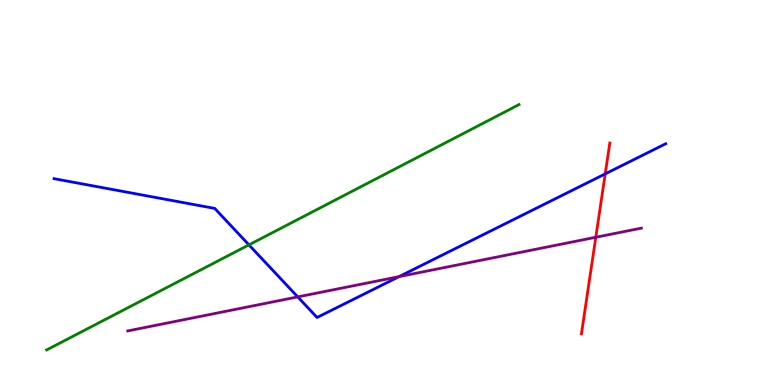[{'lines': ['blue', 'red'], 'intersections': [{'x': 7.81, 'y': 5.48}]}, {'lines': ['green', 'red'], 'intersections': []}, {'lines': ['purple', 'red'], 'intersections': [{'x': 7.69, 'y': 3.84}]}, {'lines': ['blue', 'green'], 'intersections': [{'x': 3.21, 'y': 3.64}]}, {'lines': ['blue', 'purple'], 'intersections': [{'x': 3.84, 'y': 2.29}, {'x': 5.15, 'y': 2.81}]}, {'lines': ['green', 'purple'], 'intersections': []}]